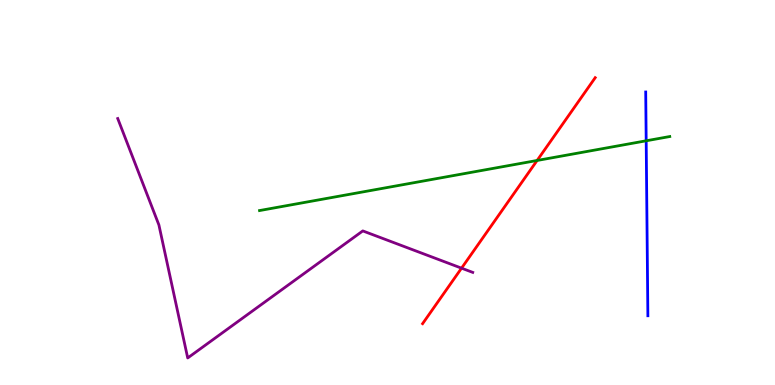[{'lines': ['blue', 'red'], 'intersections': []}, {'lines': ['green', 'red'], 'intersections': [{'x': 6.93, 'y': 5.83}]}, {'lines': ['purple', 'red'], 'intersections': [{'x': 5.96, 'y': 3.03}]}, {'lines': ['blue', 'green'], 'intersections': [{'x': 8.34, 'y': 6.34}]}, {'lines': ['blue', 'purple'], 'intersections': []}, {'lines': ['green', 'purple'], 'intersections': []}]